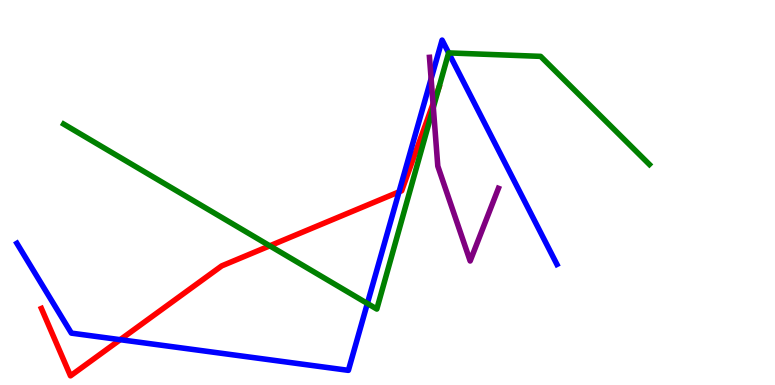[{'lines': ['blue', 'red'], 'intersections': [{'x': 1.55, 'y': 1.18}, {'x': 5.15, 'y': 5.02}]}, {'lines': ['green', 'red'], 'intersections': [{'x': 3.48, 'y': 3.61}, {'x': 5.66, 'y': 7.72}]}, {'lines': ['purple', 'red'], 'intersections': [{'x': 5.59, 'y': 7.3}]}, {'lines': ['blue', 'green'], 'intersections': [{'x': 4.74, 'y': 2.12}, {'x': 5.79, 'y': 8.63}]}, {'lines': ['blue', 'purple'], 'intersections': [{'x': 5.56, 'y': 7.95}]}, {'lines': ['green', 'purple'], 'intersections': [{'x': 5.59, 'y': 7.21}]}]